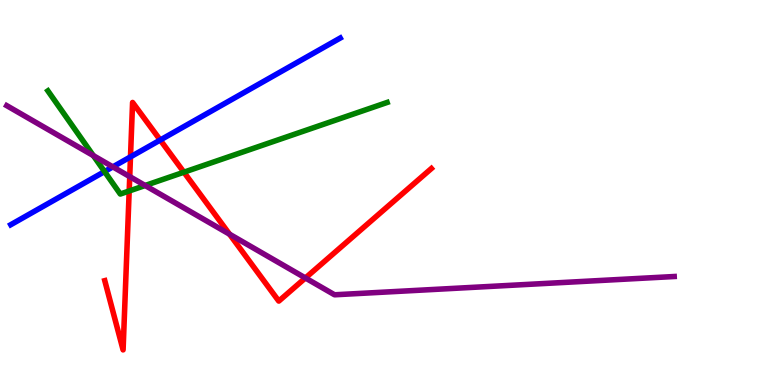[{'lines': ['blue', 'red'], 'intersections': [{'x': 1.68, 'y': 5.93}, {'x': 2.07, 'y': 6.36}]}, {'lines': ['green', 'red'], 'intersections': [{'x': 1.67, 'y': 5.04}, {'x': 2.37, 'y': 5.53}]}, {'lines': ['purple', 'red'], 'intersections': [{'x': 1.67, 'y': 5.41}, {'x': 2.96, 'y': 3.92}, {'x': 3.94, 'y': 2.78}]}, {'lines': ['blue', 'green'], 'intersections': [{'x': 1.35, 'y': 5.54}]}, {'lines': ['blue', 'purple'], 'intersections': [{'x': 1.46, 'y': 5.67}]}, {'lines': ['green', 'purple'], 'intersections': [{'x': 1.2, 'y': 5.96}, {'x': 1.87, 'y': 5.18}]}]